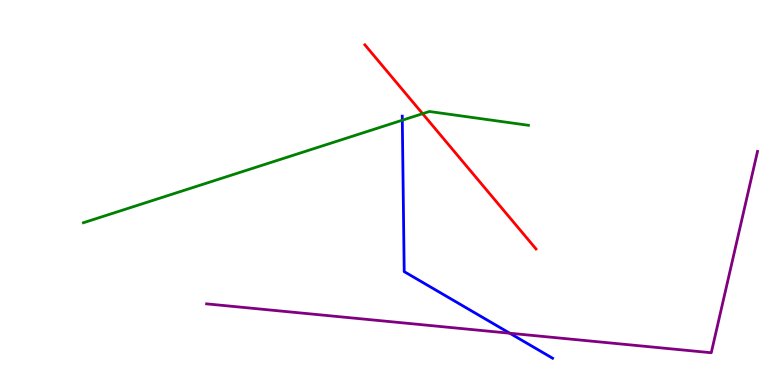[{'lines': ['blue', 'red'], 'intersections': []}, {'lines': ['green', 'red'], 'intersections': [{'x': 5.45, 'y': 7.05}]}, {'lines': ['purple', 'red'], 'intersections': []}, {'lines': ['blue', 'green'], 'intersections': [{'x': 5.19, 'y': 6.88}]}, {'lines': ['blue', 'purple'], 'intersections': [{'x': 6.58, 'y': 1.34}]}, {'lines': ['green', 'purple'], 'intersections': []}]